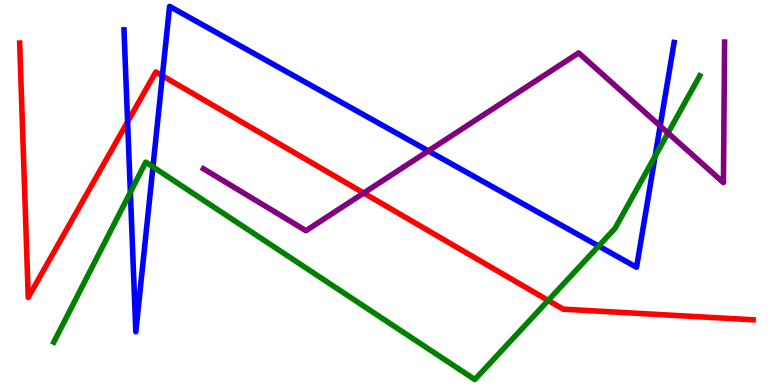[{'lines': ['blue', 'red'], 'intersections': [{'x': 1.65, 'y': 6.84}, {'x': 2.1, 'y': 8.03}]}, {'lines': ['green', 'red'], 'intersections': [{'x': 7.07, 'y': 2.2}]}, {'lines': ['purple', 'red'], 'intersections': [{'x': 4.69, 'y': 4.99}]}, {'lines': ['blue', 'green'], 'intersections': [{'x': 1.68, 'y': 5.01}, {'x': 1.97, 'y': 5.67}, {'x': 7.72, 'y': 3.61}, {'x': 8.45, 'y': 5.94}]}, {'lines': ['blue', 'purple'], 'intersections': [{'x': 5.53, 'y': 6.08}, {'x': 8.52, 'y': 6.73}]}, {'lines': ['green', 'purple'], 'intersections': [{'x': 8.62, 'y': 6.55}]}]